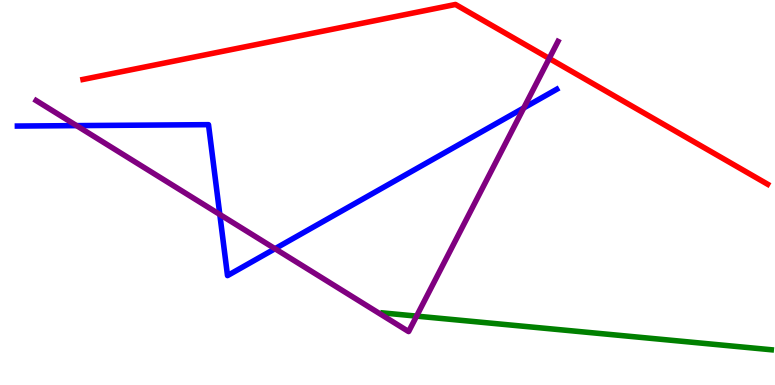[{'lines': ['blue', 'red'], 'intersections': []}, {'lines': ['green', 'red'], 'intersections': []}, {'lines': ['purple', 'red'], 'intersections': [{'x': 7.09, 'y': 8.48}]}, {'lines': ['blue', 'green'], 'intersections': []}, {'lines': ['blue', 'purple'], 'intersections': [{'x': 0.988, 'y': 6.74}, {'x': 2.84, 'y': 4.43}, {'x': 3.55, 'y': 3.54}, {'x': 6.76, 'y': 7.2}]}, {'lines': ['green', 'purple'], 'intersections': [{'x': 5.38, 'y': 1.79}]}]